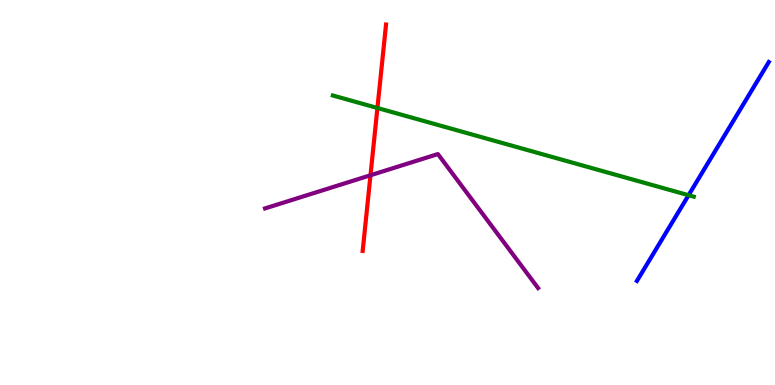[{'lines': ['blue', 'red'], 'intersections': []}, {'lines': ['green', 'red'], 'intersections': [{'x': 4.87, 'y': 7.2}]}, {'lines': ['purple', 'red'], 'intersections': [{'x': 4.78, 'y': 5.45}]}, {'lines': ['blue', 'green'], 'intersections': [{'x': 8.88, 'y': 4.93}]}, {'lines': ['blue', 'purple'], 'intersections': []}, {'lines': ['green', 'purple'], 'intersections': []}]